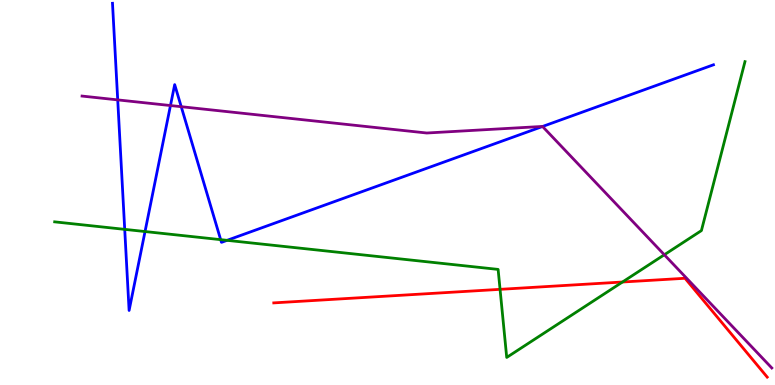[{'lines': ['blue', 'red'], 'intersections': []}, {'lines': ['green', 'red'], 'intersections': [{'x': 6.45, 'y': 2.48}, {'x': 8.03, 'y': 2.68}]}, {'lines': ['purple', 'red'], 'intersections': []}, {'lines': ['blue', 'green'], 'intersections': [{'x': 1.61, 'y': 4.04}, {'x': 1.87, 'y': 3.99}, {'x': 2.85, 'y': 3.78}, {'x': 2.93, 'y': 3.76}]}, {'lines': ['blue', 'purple'], 'intersections': [{'x': 1.52, 'y': 7.41}, {'x': 2.2, 'y': 7.26}, {'x': 2.34, 'y': 7.23}, {'x': 7.0, 'y': 6.71}]}, {'lines': ['green', 'purple'], 'intersections': [{'x': 8.57, 'y': 3.38}]}]